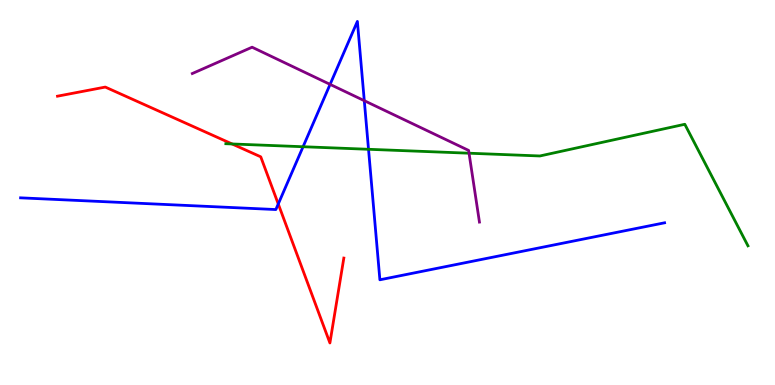[{'lines': ['blue', 'red'], 'intersections': [{'x': 3.59, 'y': 4.7}]}, {'lines': ['green', 'red'], 'intersections': [{'x': 2.99, 'y': 6.26}]}, {'lines': ['purple', 'red'], 'intersections': []}, {'lines': ['blue', 'green'], 'intersections': [{'x': 3.91, 'y': 6.19}, {'x': 4.76, 'y': 6.12}]}, {'lines': ['blue', 'purple'], 'intersections': [{'x': 4.26, 'y': 7.81}, {'x': 4.7, 'y': 7.38}]}, {'lines': ['green', 'purple'], 'intersections': [{'x': 6.05, 'y': 6.02}]}]